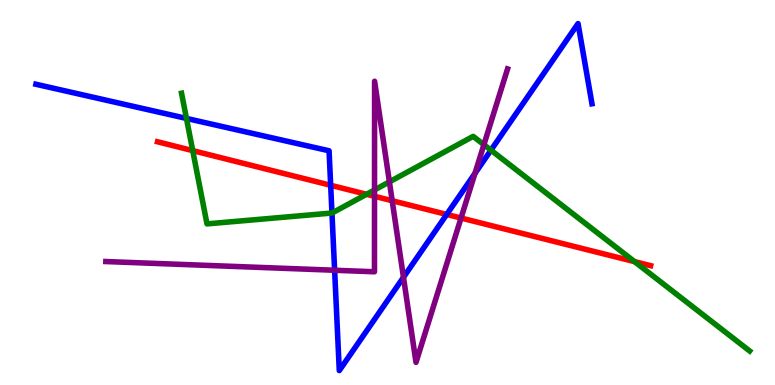[{'lines': ['blue', 'red'], 'intersections': [{'x': 4.27, 'y': 5.19}, {'x': 5.76, 'y': 4.43}]}, {'lines': ['green', 'red'], 'intersections': [{'x': 2.49, 'y': 6.09}, {'x': 4.73, 'y': 4.95}, {'x': 8.19, 'y': 3.2}]}, {'lines': ['purple', 'red'], 'intersections': [{'x': 4.83, 'y': 4.9}, {'x': 5.06, 'y': 4.79}, {'x': 5.95, 'y': 4.34}]}, {'lines': ['blue', 'green'], 'intersections': [{'x': 2.41, 'y': 6.92}, {'x': 4.28, 'y': 4.47}, {'x': 6.33, 'y': 6.1}]}, {'lines': ['blue', 'purple'], 'intersections': [{'x': 4.32, 'y': 2.98}, {'x': 5.21, 'y': 2.8}, {'x': 6.13, 'y': 5.5}]}, {'lines': ['green', 'purple'], 'intersections': [{'x': 4.83, 'y': 5.07}, {'x': 5.02, 'y': 5.28}, {'x': 6.24, 'y': 6.24}]}]